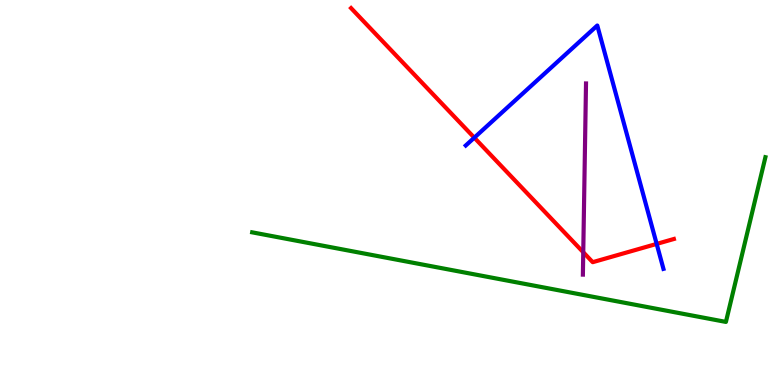[{'lines': ['blue', 'red'], 'intersections': [{'x': 6.12, 'y': 6.42}, {'x': 8.47, 'y': 3.66}]}, {'lines': ['green', 'red'], 'intersections': []}, {'lines': ['purple', 'red'], 'intersections': [{'x': 7.53, 'y': 3.45}]}, {'lines': ['blue', 'green'], 'intersections': []}, {'lines': ['blue', 'purple'], 'intersections': []}, {'lines': ['green', 'purple'], 'intersections': []}]